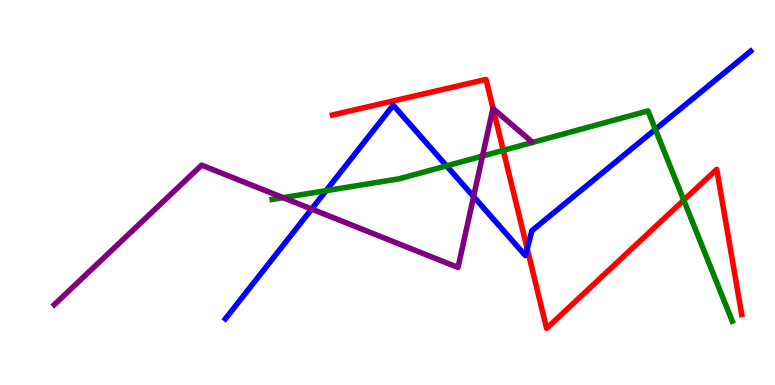[{'lines': ['blue', 'red'], 'intersections': [{'x': 6.8, 'y': 3.54}]}, {'lines': ['green', 'red'], 'intersections': [{'x': 6.49, 'y': 6.09}, {'x': 8.82, 'y': 4.8}]}, {'lines': ['purple', 'red'], 'intersections': [{'x': 6.36, 'y': 7.18}]}, {'lines': ['blue', 'green'], 'intersections': [{'x': 4.21, 'y': 5.05}, {'x': 5.76, 'y': 5.69}, {'x': 8.46, 'y': 6.64}]}, {'lines': ['blue', 'purple'], 'intersections': [{'x': 4.02, 'y': 4.57}, {'x': 6.11, 'y': 4.89}]}, {'lines': ['green', 'purple'], 'intersections': [{'x': 3.65, 'y': 4.87}, {'x': 6.23, 'y': 5.95}]}]